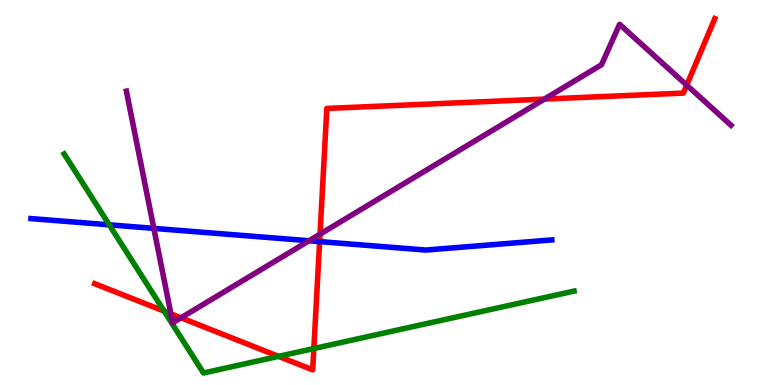[{'lines': ['blue', 'red'], 'intersections': [{'x': 4.12, 'y': 3.72}]}, {'lines': ['green', 'red'], 'intersections': [{'x': 2.12, 'y': 1.92}, {'x': 3.59, 'y': 0.744}, {'x': 4.05, 'y': 0.947}]}, {'lines': ['purple', 'red'], 'intersections': [{'x': 2.21, 'y': 1.85}, {'x': 2.34, 'y': 1.75}, {'x': 4.13, 'y': 3.92}, {'x': 7.02, 'y': 7.43}, {'x': 8.86, 'y': 7.79}]}, {'lines': ['blue', 'green'], 'intersections': [{'x': 1.41, 'y': 4.16}]}, {'lines': ['blue', 'purple'], 'intersections': [{'x': 1.98, 'y': 4.07}, {'x': 3.99, 'y': 3.75}]}, {'lines': ['green', 'purple'], 'intersections': []}]